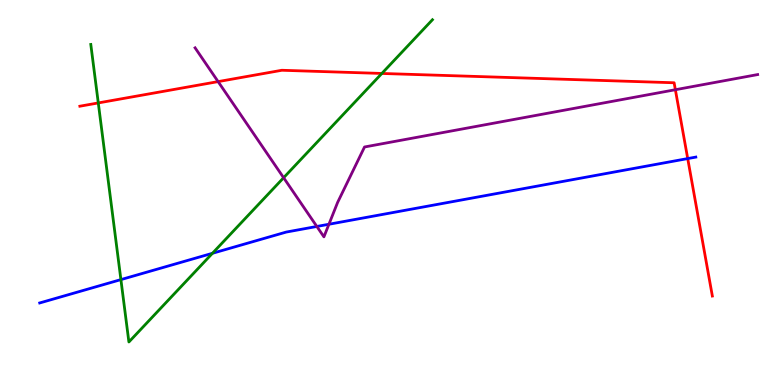[{'lines': ['blue', 'red'], 'intersections': [{'x': 8.87, 'y': 5.88}]}, {'lines': ['green', 'red'], 'intersections': [{'x': 1.27, 'y': 7.33}, {'x': 4.93, 'y': 8.09}]}, {'lines': ['purple', 'red'], 'intersections': [{'x': 2.81, 'y': 7.88}, {'x': 8.71, 'y': 7.67}]}, {'lines': ['blue', 'green'], 'intersections': [{'x': 1.56, 'y': 2.74}, {'x': 2.74, 'y': 3.42}]}, {'lines': ['blue', 'purple'], 'intersections': [{'x': 4.09, 'y': 4.12}, {'x': 4.24, 'y': 4.18}]}, {'lines': ['green', 'purple'], 'intersections': [{'x': 3.66, 'y': 5.38}]}]